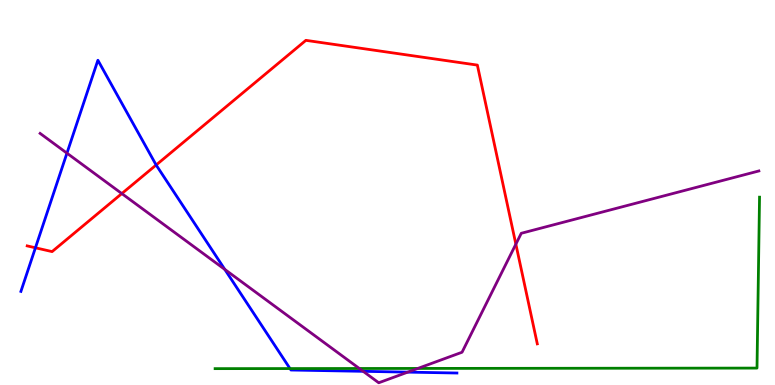[{'lines': ['blue', 'red'], 'intersections': [{'x': 0.457, 'y': 3.56}, {'x': 2.01, 'y': 5.71}]}, {'lines': ['green', 'red'], 'intersections': []}, {'lines': ['purple', 'red'], 'intersections': [{'x': 1.57, 'y': 4.97}, {'x': 6.66, 'y': 3.66}]}, {'lines': ['blue', 'green'], 'intersections': [{'x': 3.74, 'y': 0.427}]}, {'lines': ['blue', 'purple'], 'intersections': [{'x': 0.864, 'y': 6.02}, {'x': 2.9, 'y': 3.0}, {'x': 4.69, 'y': 0.355}, {'x': 5.26, 'y': 0.334}]}, {'lines': ['green', 'purple'], 'intersections': [{'x': 4.64, 'y': 0.429}, {'x': 5.39, 'y': 0.43}]}]